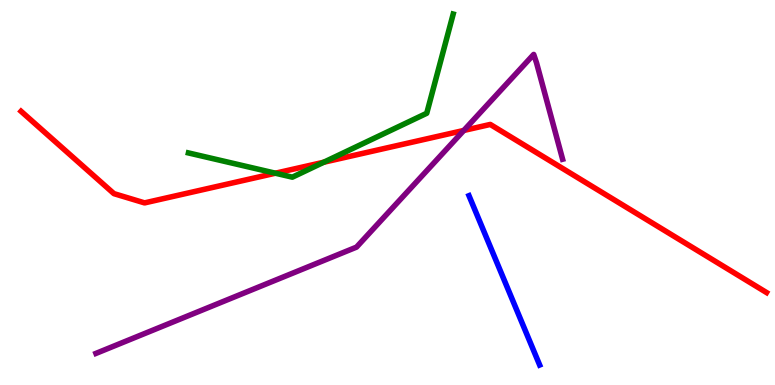[{'lines': ['blue', 'red'], 'intersections': []}, {'lines': ['green', 'red'], 'intersections': [{'x': 3.55, 'y': 5.5}, {'x': 4.18, 'y': 5.79}]}, {'lines': ['purple', 'red'], 'intersections': [{'x': 5.98, 'y': 6.61}]}, {'lines': ['blue', 'green'], 'intersections': []}, {'lines': ['blue', 'purple'], 'intersections': []}, {'lines': ['green', 'purple'], 'intersections': []}]